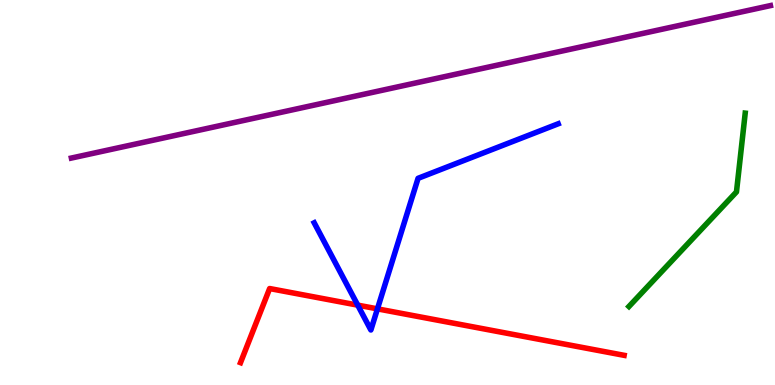[{'lines': ['blue', 'red'], 'intersections': [{'x': 4.62, 'y': 2.07}, {'x': 4.87, 'y': 1.98}]}, {'lines': ['green', 'red'], 'intersections': []}, {'lines': ['purple', 'red'], 'intersections': []}, {'lines': ['blue', 'green'], 'intersections': []}, {'lines': ['blue', 'purple'], 'intersections': []}, {'lines': ['green', 'purple'], 'intersections': []}]